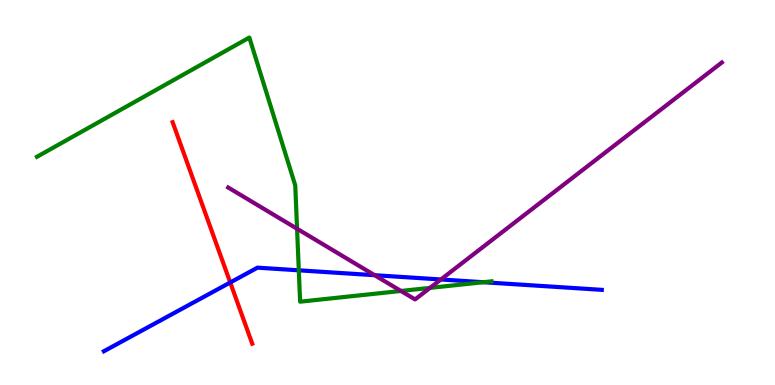[{'lines': ['blue', 'red'], 'intersections': [{'x': 2.97, 'y': 2.66}]}, {'lines': ['green', 'red'], 'intersections': []}, {'lines': ['purple', 'red'], 'intersections': []}, {'lines': ['blue', 'green'], 'intersections': [{'x': 3.86, 'y': 2.98}, {'x': 6.24, 'y': 2.67}]}, {'lines': ['blue', 'purple'], 'intersections': [{'x': 4.83, 'y': 2.85}, {'x': 5.69, 'y': 2.74}]}, {'lines': ['green', 'purple'], 'intersections': [{'x': 3.83, 'y': 4.06}, {'x': 5.17, 'y': 2.44}, {'x': 5.55, 'y': 2.52}]}]